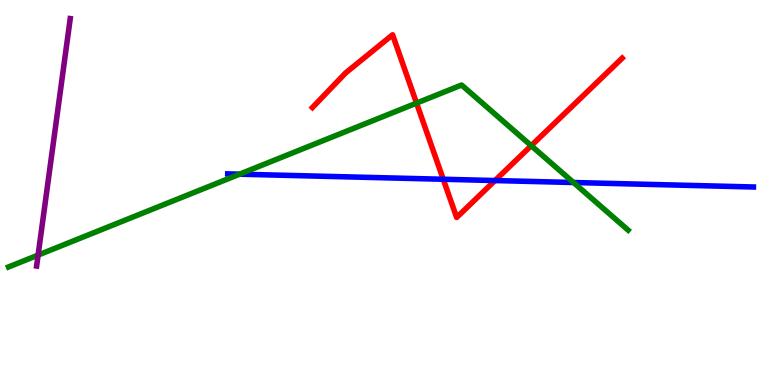[{'lines': ['blue', 'red'], 'intersections': [{'x': 5.72, 'y': 5.34}, {'x': 6.39, 'y': 5.31}]}, {'lines': ['green', 'red'], 'intersections': [{'x': 5.37, 'y': 7.32}, {'x': 6.85, 'y': 6.22}]}, {'lines': ['purple', 'red'], 'intersections': []}, {'lines': ['blue', 'green'], 'intersections': [{'x': 3.09, 'y': 5.48}, {'x': 7.4, 'y': 5.26}]}, {'lines': ['blue', 'purple'], 'intersections': []}, {'lines': ['green', 'purple'], 'intersections': [{'x': 0.492, 'y': 3.37}]}]